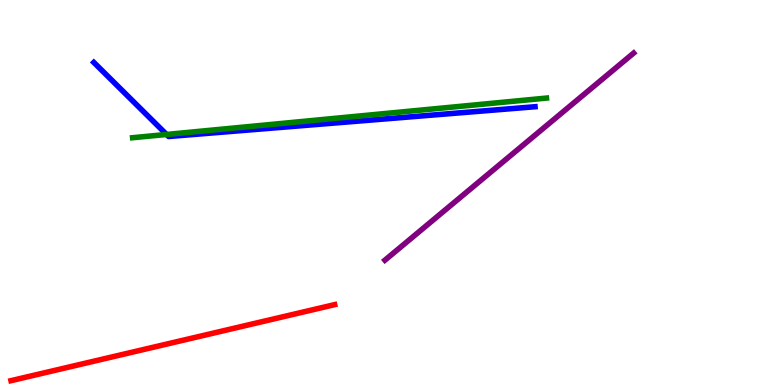[{'lines': ['blue', 'red'], 'intersections': []}, {'lines': ['green', 'red'], 'intersections': []}, {'lines': ['purple', 'red'], 'intersections': []}, {'lines': ['blue', 'green'], 'intersections': [{'x': 2.15, 'y': 6.51}]}, {'lines': ['blue', 'purple'], 'intersections': []}, {'lines': ['green', 'purple'], 'intersections': []}]